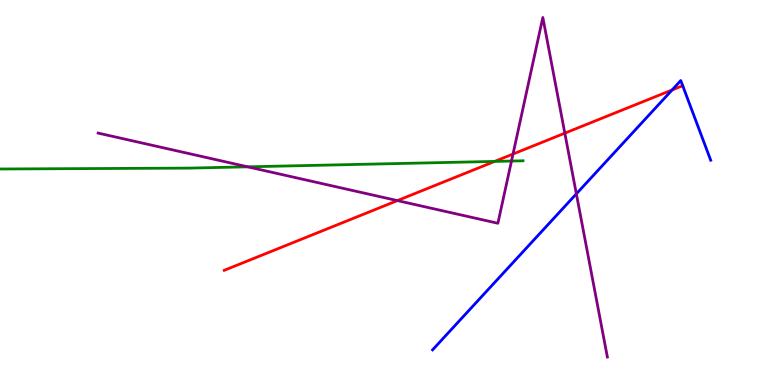[{'lines': ['blue', 'red'], 'intersections': [{'x': 8.67, 'y': 7.66}]}, {'lines': ['green', 'red'], 'intersections': [{'x': 6.38, 'y': 5.81}]}, {'lines': ['purple', 'red'], 'intersections': [{'x': 5.13, 'y': 4.79}, {'x': 6.62, 'y': 6.0}, {'x': 7.29, 'y': 6.54}]}, {'lines': ['blue', 'green'], 'intersections': []}, {'lines': ['blue', 'purple'], 'intersections': [{'x': 7.44, 'y': 4.96}]}, {'lines': ['green', 'purple'], 'intersections': [{'x': 3.2, 'y': 5.67}, {'x': 6.6, 'y': 5.82}]}]